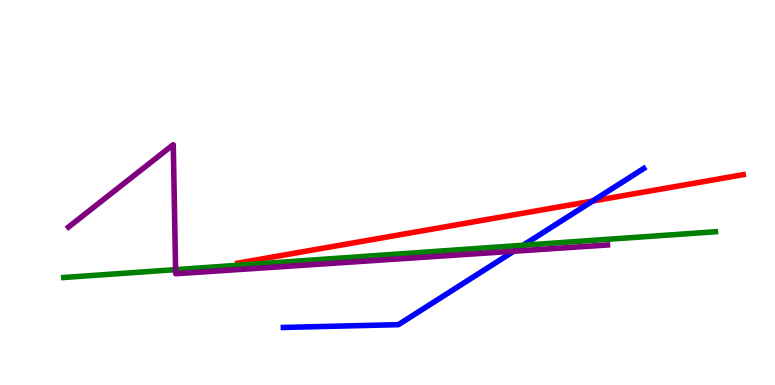[{'lines': ['blue', 'red'], 'intersections': [{'x': 7.65, 'y': 4.78}]}, {'lines': ['green', 'red'], 'intersections': []}, {'lines': ['purple', 'red'], 'intersections': []}, {'lines': ['blue', 'green'], 'intersections': [{'x': 6.75, 'y': 3.63}]}, {'lines': ['blue', 'purple'], 'intersections': [{'x': 6.63, 'y': 3.47}]}, {'lines': ['green', 'purple'], 'intersections': [{'x': 2.27, 'y': 3.0}]}]